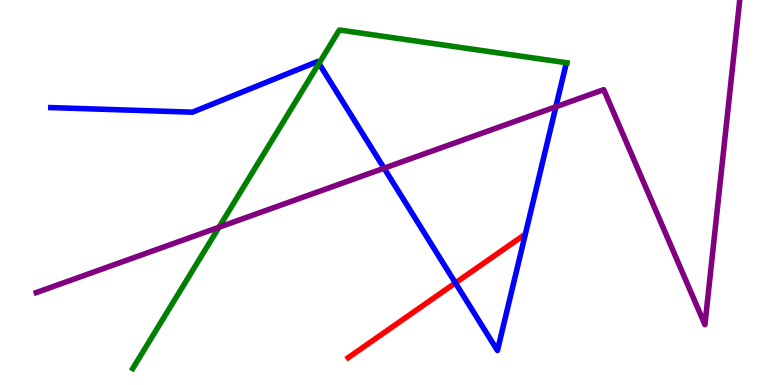[{'lines': ['blue', 'red'], 'intersections': [{'x': 5.88, 'y': 2.65}]}, {'lines': ['green', 'red'], 'intersections': []}, {'lines': ['purple', 'red'], 'intersections': []}, {'lines': ['blue', 'green'], 'intersections': [{'x': 4.12, 'y': 8.35}]}, {'lines': ['blue', 'purple'], 'intersections': [{'x': 4.96, 'y': 5.63}, {'x': 7.17, 'y': 7.23}]}, {'lines': ['green', 'purple'], 'intersections': [{'x': 2.83, 'y': 4.1}]}]